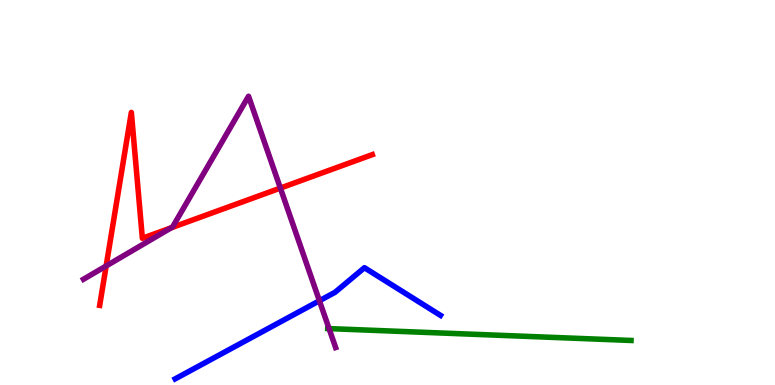[{'lines': ['blue', 'red'], 'intersections': []}, {'lines': ['green', 'red'], 'intersections': []}, {'lines': ['purple', 'red'], 'intersections': [{'x': 1.37, 'y': 3.09}, {'x': 2.21, 'y': 4.08}, {'x': 3.62, 'y': 5.11}]}, {'lines': ['blue', 'green'], 'intersections': []}, {'lines': ['blue', 'purple'], 'intersections': [{'x': 4.12, 'y': 2.19}]}, {'lines': ['green', 'purple'], 'intersections': [{'x': 4.25, 'y': 1.46}]}]